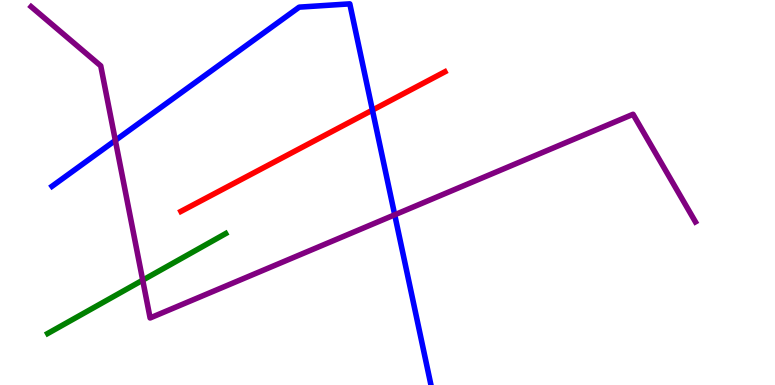[{'lines': ['blue', 'red'], 'intersections': [{'x': 4.81, 'y': 7.14}]}, {'lines': ['green', 'red'], 'intersections': []}, {'lines': ['purple', 'red'], 'intersections': []}, {'lines': ['blue', 'green'], 'intersections': []}, {'lines': ['blue', 'purple'], 'intersections': [{'x': 1.49, 'y': 6.35}, {'x': 5.09, 'y': 4.42}]}, {'lines': ['green', 'purple'], 'intersections': [{'x': 1.84, 'y': 2.72}]}]